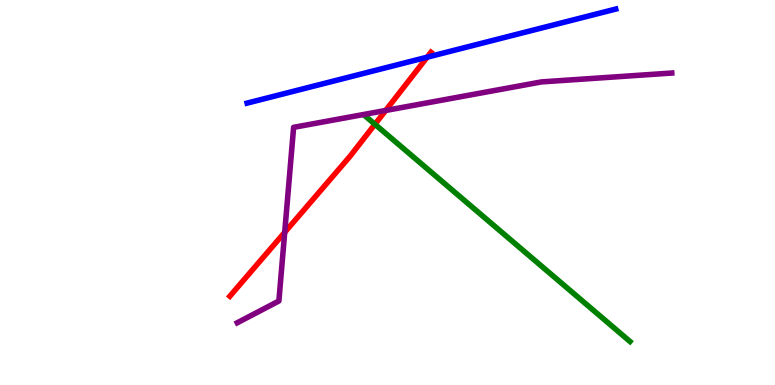[{'lines': ['blue', 'red'], 'intersections': [{'x': 5.51, 'y': 8.51}]}, {'lines': ['green', 'red'], 'intersections': [{'x': 4.84, 'y': 6.77}]}, {'lines': ['purple', 'red'], 'intersections': [{'x': 3.67, 'y': 3.97}, {'x': 4.98, 'y': 7.13}]}, {'lines': ['blue', 'green'], 'intersections': []}, {'lines': ['blue', 'purple'], 'intersections': []}, {'lines': ['green', 'purple'], 'intersections': []}]